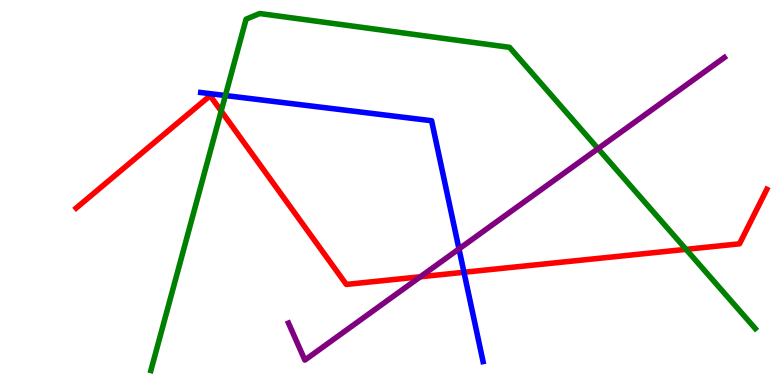[{'lines': ['blue', 'red'], 'intersections': [{'x': 5.99, 'y': 2.93}]}, {'lines': ['green', 'red'], 'intersections': [{'x': 2.85, 'y': 7.12}, {'x': 8.85, 'y': 3.52}]}, {'lines': ['purple', 'red'], 'intersections': [{'x': 5.42, 'y': 2.81}]}, {'lines': ['blue', 'green'], 'intersections': [{'x': 2.91, 'y': 7.52}]}, {'lines': ['blue', 'purple'], 'intersections': [{'x': 5.92, 'y': 3.53}]}, {'lines': ['green', 'purple'], 'intersections': [{'x': 7.72, 'y': 6.14}]}]